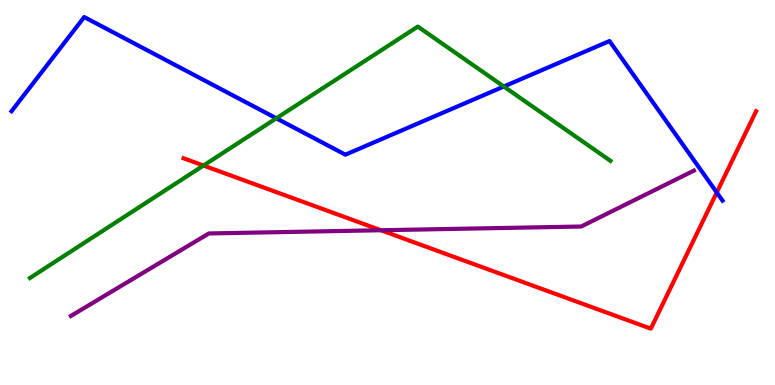[{'lines': ['blue', 'red'], 'intersections': [{'x': 9.25, 'y': 5.0}]}, {'lines': ['green', 'red'], 'intersections': [{'x': 2.63, 'y': 5.7}]}, {'lines': ['purple', 'red'], 'intersections': [{'x': 4.92, 'y': 4.02}]}, {'lines': ['blue', 'green'], 'intersections': [{'x': 3.57, 'y': 6.93}, {'x': 6.5, 'y': 7.75}]}, {'lines': ['blue', 'purple'], 'intersections': []}, {'lines': ['green', 'purple'], 'intersections': []}]